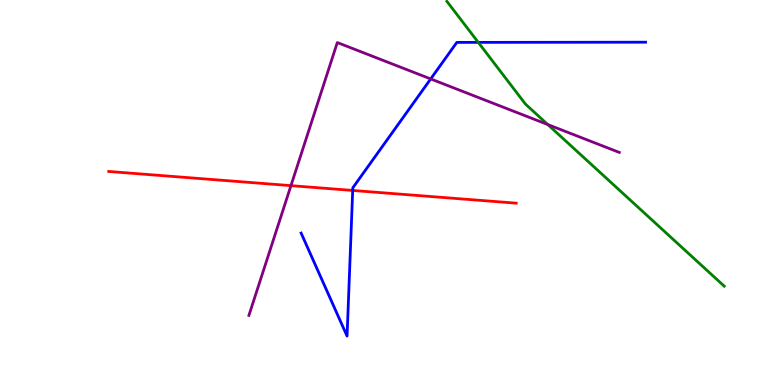[{'lines': ['blue', 'red'], 'intersections': [{'x': 4.55, 'y': 5.05}]}, {'lines': ['green', 'red'], 'intersections': []}, {'lines': ['purple', 'red'], 'intersections': [{'x': 3.75, 'y': 5.18}]}, {'lines': ['blue', 'green'], 'intersections': [{'x': 6.17, 'y': 8.9}]}, {'lines': ['blue', 'purple'], 'intersections': [{'x': 5.56, 'y': 7.95}]}, {'lines': ['green', 'purple'], 'intersections': [{'x': 7.07, 'y': 6.76}]}]